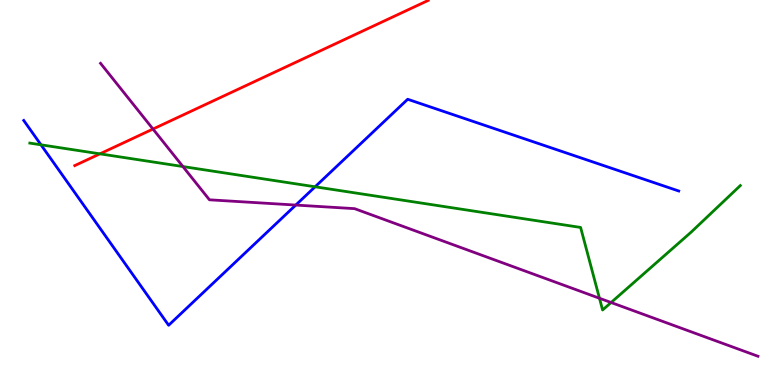[{'lines': ['blue', 'red'], 'intersections': []}, {'lines': ['green', 'red'], 'intersections': [{'x': 1.29, 'y': 6.0}]}, {'lines': ['purple', 'red'], 'intersections': [{'x': 1.97, 'y': 6.65}]}, {'lines': ['blue', 'green'], 'intersections': [{'x': 0.529, 'y': 6.24}, {'x': 4.07, 'y': 5.15}]}, {'lines': ['blue', 'purple'], 'intersections': [{'x': 3.82, 'y': 4.67}]}, {'lines': ['green', 'purple'], 'intersections': [{'x': 2.36, 'y': 5.67}, {'x': 7.74, 'y': 2.25}, {'x': 7.89, 'y': 2.14}]}]